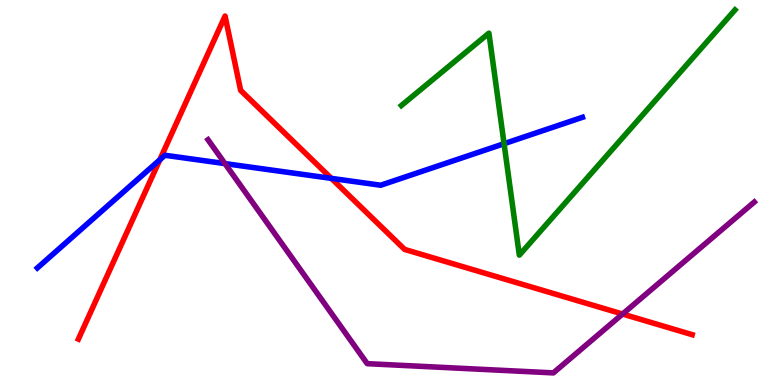[{'lines': ['blue', 'red'], 'intersections': [{'x': 2.06, 'y': 5.85}, {'x': 4.28, 'y': 5.37}]}, {'lines': ['green', 'red'], 'intersections': []}, {'lines': ['purple', 'red'], 'intersections': [{'x': 8.03, 'y': 1.84}]}, {'lines': ['blue', 'green'], 'intersections': [{'x': 6.5, 'y': 6.27}]}, {'lines': ['blue', 'purple'], 'intersections': [{'x': 2.9, 'y': 5.75}]}, {'lines': ['green', 'purple'], 'intersections': []}]